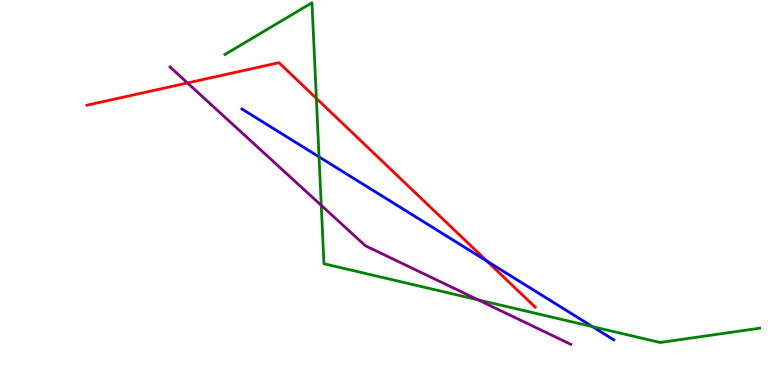[{'lines': ['blue', 'red'], 'intersections': [{'x': 6.28, 'y': 3.22}]}, {'lines': ['green', 'red'], 'intersections': [{'x': 4.08, 'y': 7.45}]}, {'lines': ['purple', 'red'], 'intersections': [{'x': 2.42, 'y': 7.85}]}, {'lines': ['blue', 'green'], 'intersections': [{'x': 4.12, 'y': 5.93}, {'x': 7.64, 'y': 1.52}]}, {'lines': ['blue', 'purple'], 'intersections': []}, {'lines': ['green', 'purple'], 'intersections': [{'x': 4.15, 'y': 4.67}, {'x': 6.17, 'y': 2.21}]}]